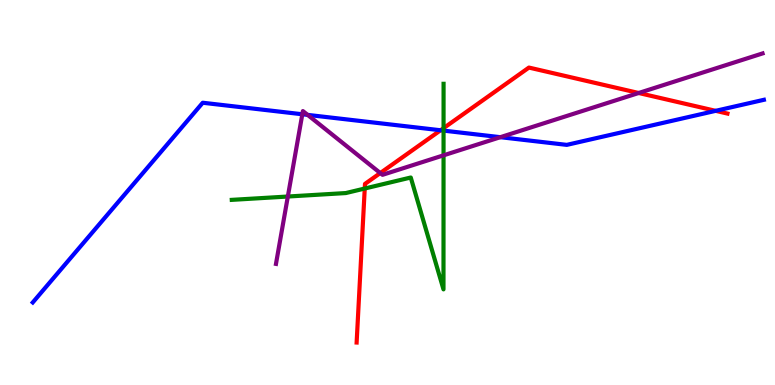[{'lines': ['blue', 'red'], 'intersections': [{'x': 5.68, 'y': 6.62}, {'x': 9.23, 'y': 7.12}]}, {'lines': ['green', 'red'], 'intersections': [{'x': 4.71, 'y': 5.1}, {'x': 5.72, 'y': 6.67}]}, {'lines': ['purple', 'red'], 'intersections': [{'x': 4.91, 'y': 5.51}, {'x': 8.24, 'y': 7.58}]}, {'lines': ['blue', 'green'], 'intersections': [{'x': 5.72, 'y': 6.61}]}, {'lines': ['blue', 'purple'], 'intersections': [{'x': 3.9, 'y': 7.03}, {'x': 3.97, 'y': 7.02}, {'x': 6.46, 'y': 6.44}]}, {'lines': ['green', 'purple'], 'intersections': [{'x': 3.71, 'y': 4.9}, {'x': 5.72, 'y': 5.97}]}]